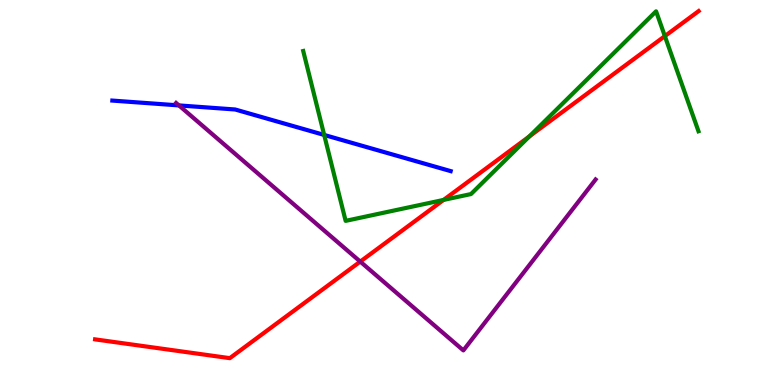[{'lines': ['blue', 'red'], 'intersections': []}, {'lines': ['green', 'red'], 'intersections': [{'x': 5.72, 'y': 4.81}, {'x': 6.83, 'y': 6.46}, {'x': 8.58, 'y': 9.06}]}, {'lines': ['purple', 'red'], 'intersections': [{'x': 4.65, 'y': 3.21}]}, {'lines': ['blue', 'green'], 'intersections': [{'x': 4.18, 'y': 6.49}]}, {'lines': ['blue', 'purple'], 'intersections': [{'x': 2.31, 'y': 7.26}]}, {'lines': ['green', 'purple'], 'intersections': []}]